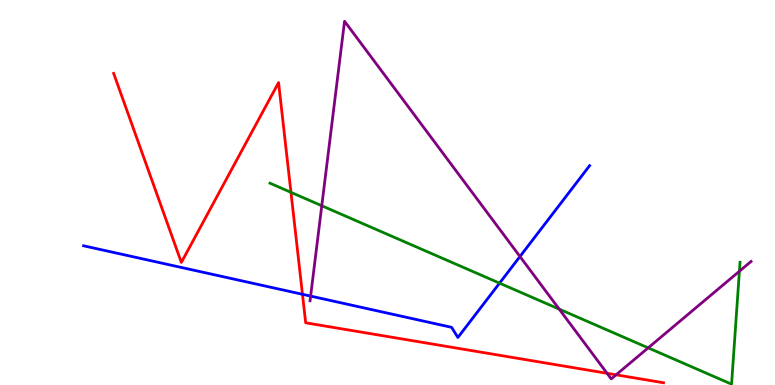[{'lines': ['blue', 'red'], 'intersections': [{'x': 3.9, 'y': 2.36}]}, {'lines': ['green', 'red'], 'intersections': [{'x': 3.75, 'y': 5.0}]}, {'lines': ['purple', 'red'], 'intersections': [{'x': 7.83, 'y': 0.304}, {'x': 7.95, 'y': 0.265}]}, {'lines': ['blue', 'green'], 'intersections': [{'x': 6.45, 'y': 2.65}]}, {'lines': ['blue', 'purple'], 'intersections': [{'x': 4.01, 'y': 2.31}, {'x': 6.71, 'y': 3.34}]}, {'lines': ['green', 'purple'], 'intersections': [{'x': 4.15, 'y': 4.66}, {'x': 7.22, 'y': 1.97}, {'x': 8.36, 'y': 0.965}, {'x': 9.54, 'y': 2.95}]}]